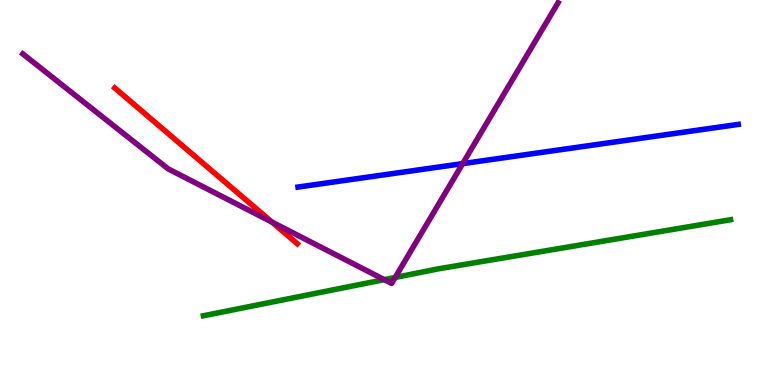[{'lines': ['blue', 'red'], 'intersections': []}, {'lines': ['green', 'red'], 'intersections': []}, {'lines': ['purple', 'red'], 'intersections': [{'x': 3.51, 'y': 4.23}]}, {'lines': ['blue', 'green'], 'intersections': []}, {'lines': ['blue', 'purple'], 'intersections': [{'x': 5.97, 'y': 5.75}]}, {'lines': ['green', 'purple'], 'intersections': [{'x': 4.96, 'y': 2.74}, {'x': 5.1, 'y': 2.79}]}]